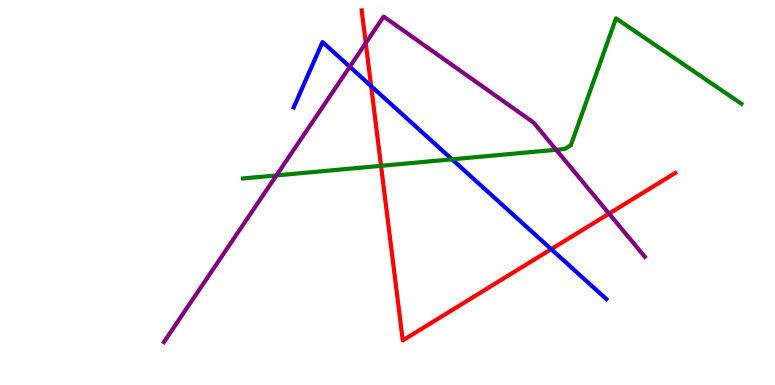[{'lines': ['blue', 'red'], 'intersections': [{'x': 4.79, 'y': 7.76}, {'x': 7.11, 'y': 3.53}]}, {'lines': ['green', 'red'], 'intersections': [{'x': 4.92, 'y': 5.69}]}, {'lines': ['purple', 'red'], 'intersections': [{'x': 4.72, 'y': 8.88}, {'x': 7.86, 'y': 4.45}]}, {'lines': ['blue', 'green'], 'intersections': [{'x': 5.83, 'y': 5.86}]}, {'lines': ['blue', 'purple'], 'intersections': [{'x': 4.51, 'y': 8.27}]}, {'lines': ['green', 'purple'], 'intersections': [{'x': 3.57, 'y': 5.44}, {'x': 7.18, 'y': 6.11}]}]